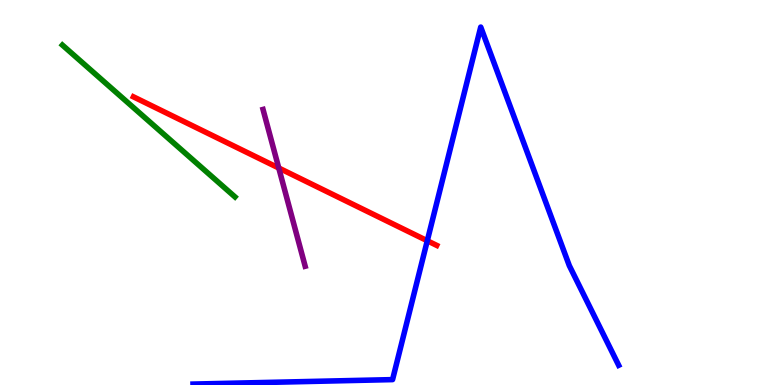[{'lines': ['blue', 'red'], 'intersections': [{'x': 5.51, 'y': 3.75}]}, {'lines': ['green', 'red'], 'intersections': []}, {'lines': ['purple', 'red'], 'intersections': [{'x': 3.6, 'y': 5.64}]}, {'lines': ['blue', 'green'], 'intersections': []}, {'lines': ['blue', 'purple'], 'intersections': []}, {'lines': ['green', 'purple'], 'intersections': []}]